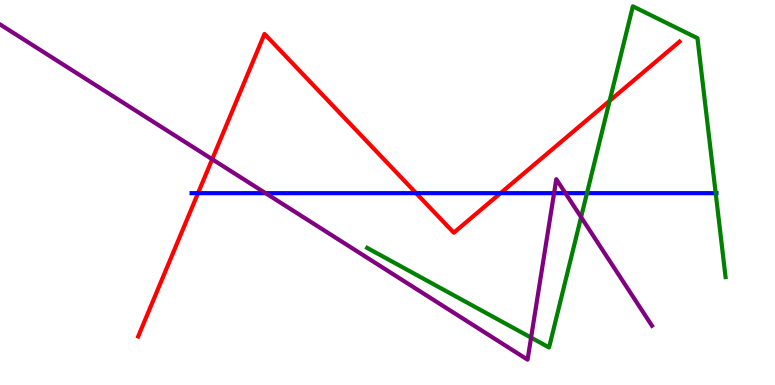[{'lines': ['blue', 'red'], 'intersections': [{'x': 2.56, 'y': 4.98}, {'x': 5.37, 'y': 4.98}, {'x': 6.46, 'y': 4.98}]}, {'lines': ['green', 'red'], 'intersections': [{'x': 7.87, 'y': 7.38}]}, {'lines': ['purple', 'red'], 'intersections': [{'x': 2.74, 'y': 5.86}]}, {'lines': ['blue', 'green'], 'intersections': [{'x': 7.57, 'y': 4.98}, {'x': 9.23, 'y': 4.98}]}, {'lines': ['blue', 'purple'], 'intersections': [{'x': 3.43, 'y': 4.98}, {'x': 7.15, 'y': 4.98}, {'x': 7.3, 'y': 4.98}]}, {'lines': ['green', 'purple'], 'intersections': [{'x': 6.85, 'y': 1.23}, {'x': 7.5, 'y': 4.36}]}]